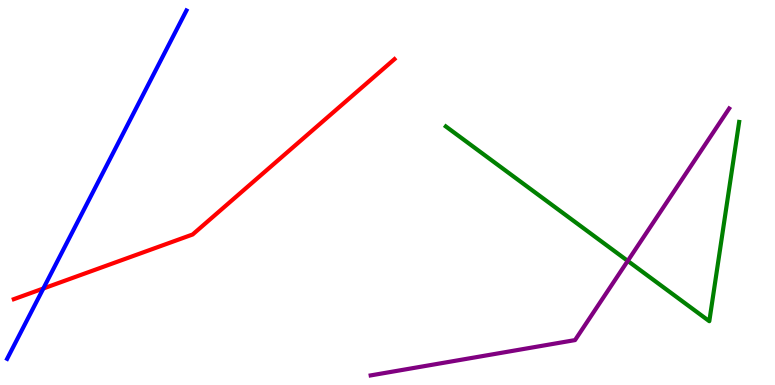[{'lines': ['blue', 'red'], 'intersections': [{'x': 0.559, 'y': 2.51}]}, {'lines': ['green', 'red'], 'intersections': []}, {'lines': ['purple', 'red'], 'intersections': []}, {'lines': ['blue', 'green'], 'intersections': []}, {'lines': ['blue', 'purple'], 'intersections': []}, {'lines': ['green', 'purple'], 'intersections': [{'x': 8.1, 'y': 3.22}]}]